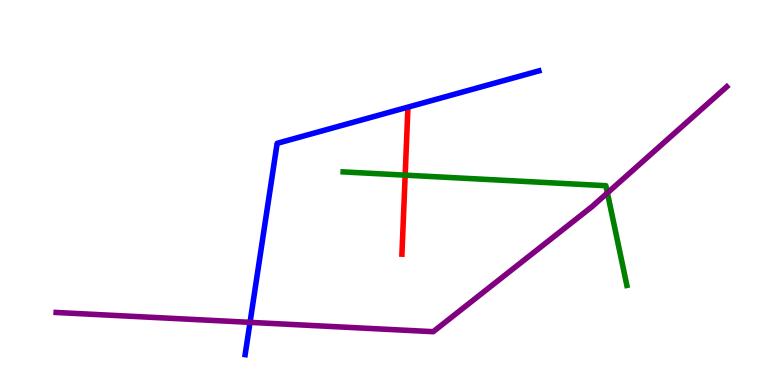[{'lines': ['blue', 'red'], 'intersections': []}, {'lines': ['green', 'red'], 'intersections': [{'x': 5.23, 'y': 5.45}]}, {'lines': ['purple', 'red'], 'intersections': []}, {'lines': ['blue', 'green'], 'intersections': []}, {'lines': ['blue', 'purple'], 'intersections': [{'x': 3.23, 'y': 1.63}]}, {'lines': ['green', 'purple'], 'intersections': [{'x': 7.84, 'y': 4.99}]}]